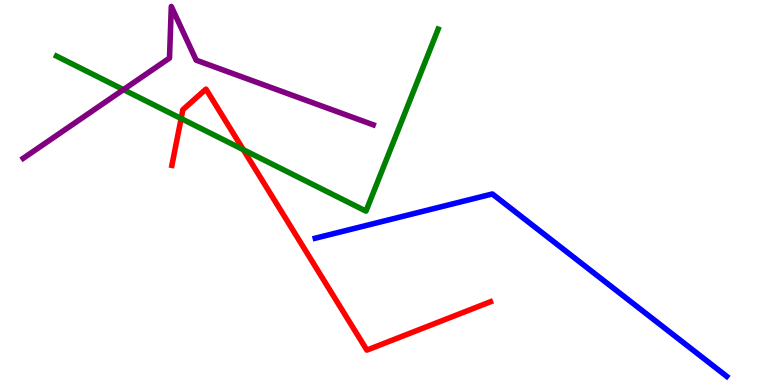[{'lines': ['blue', 'red'], 'intersections': []}, {'lines': ['green', 'red'], 'intersections': [{'x': 2.34, 'y': 6.92}, {'x': 3.14, 'y': 6.11}]}, {'lines': ['purple', 'red'], 'intersections': []}, {'lines': ['blue', 'green'], 'intersections': []}, {'lines': ['blue', 'purple'], 'intersections': []}, {'lines': ['green', 'purple'], 'intersections': [{'x': 1.59, 'y': 7.67}]}]